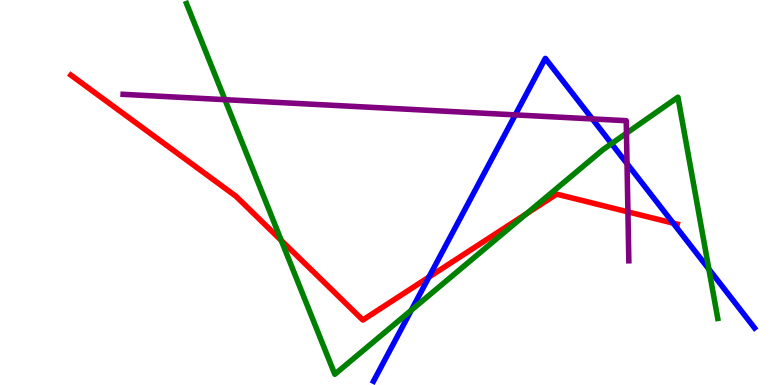[{'lines': ['blue', 'red'], 'intersections': [{'x': 5.53, 'y': 2.8}, {'x': 8.69, 'y': 4.2}]}, {'lines': ['green', 'red'], 'intersections': [{'x': 3.63, 'y': 3.75}, {'x': 6.79, 'y': 4.45}]}, {'lines': ['purple', 'red'], 'intersections': [{'x': 8.1, 'y': 4.5}]}, {'lines': ['blue', 'green'], 'intersections': [{'x': 5.31, 'y': 1.94}, {'x': 7.89, 'y': 6.27}, {'x': 9.15, 'y': 3.01}]}, {'lines': ['blue', 'purple'], 'intersections': [{'x': 6.65, 'y': 7.02}, {'x': 7.64, 'y': 6.91}, {'x': 8.09, 'y': 5.75}]}, {'lines': ['green', 'purple'], 'intersections': [{'x': 2.9, 'y': 7.41}, {'x': 8.08, 'y': 6.54}]}]